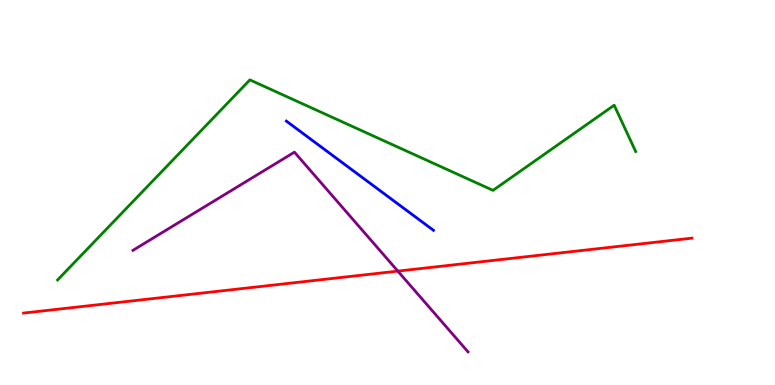[{'lines': ['blue', 'red'], 'intersections': []}, {'lines': ['green', 'red'], 'intersections': []}, {'lines': ['purple', 'red'], 'intersections': [{'x': 5.13, 'y': 2.96}]}, {'lines': ['blue', 'green'], 'intersections': []}, {'lines': ['blue', 'purple'], 'intersections': []}, {'lines': ['green', 'purple'], 'intersections': []}]